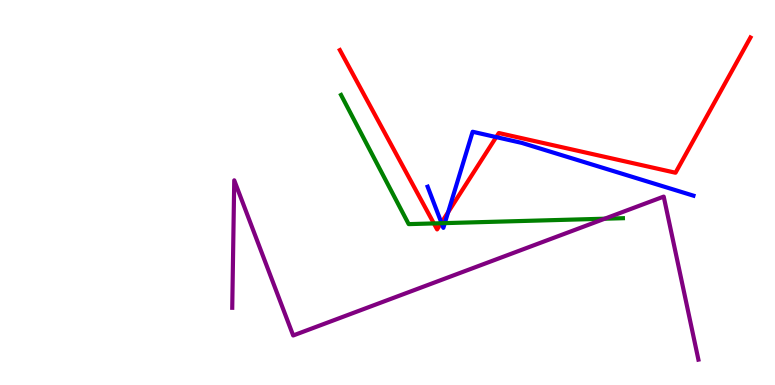[{'lines': ['blue', 'red'], 'intersections': [{'x': 5.7, 'y': 4.22}, {'x': 5.78, 'y': 4.49}, {'x': 6.4, 'y': 6.44}]}, {'lines': ['green', 'red'], 'intersections': [{'x': 5.6, 'y': 4.2}, {'x': 5.69, 'y': 4.2}]}, {'lines': ['purple', 'red'], 'intersections': []}, {'lines': ['blue', 'green'], 'intersections': [{'x': 5.7, 'y': 4.2}, {'x': 5.74, 'y': 4.2}]}, {'lines': ['blue', 'purple'], 'intersections': []}, {'lines': ['green', 'purple'], 'intersections': [{'x': 7.8, 'y': 4.32}]}]